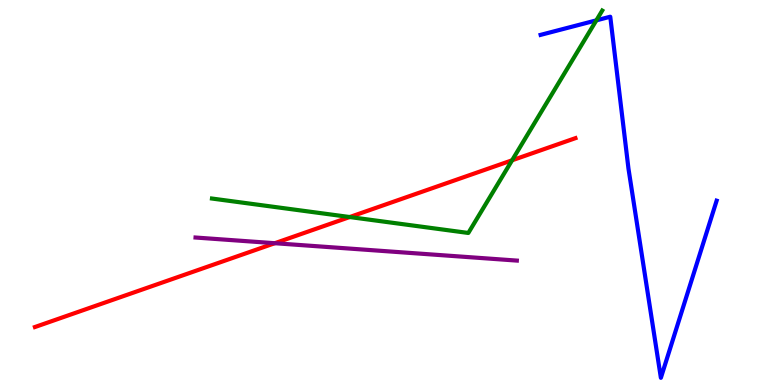[{'lines': ['blue', 'red'], 'intersections': []}, {'lines': ['green', 'red'], 'intersections': [{'x': 4.51, 'y': 4.36}, {'x': 6.61, 'y': 5.84}]}, {'lines': ['purple', 'red'], 'intersections': [{'x': 3.55, 'y': 3.68}]}, {'lines': ['blue', 'green'], 'intersections': [{'x': 7.69, 'y': 9.47}]}, {'lines': ['blue', 'purple'], 'intersections': []}, {'lines': ['green', 'purple'], 'intersections': []}]